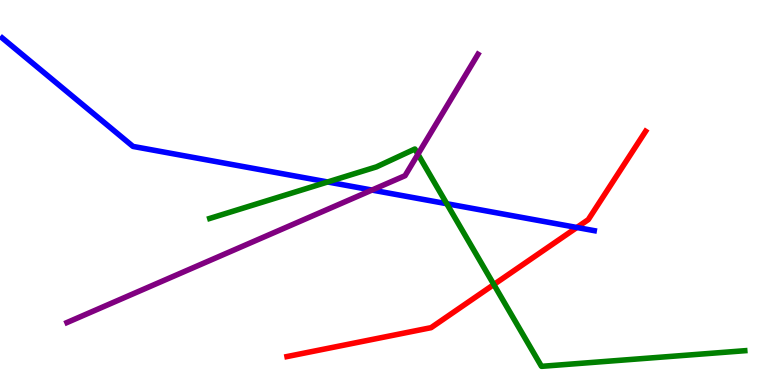[{'lines': ['blue', 'red'], 'intersections': [{'x': 7.44, 'y': 4.09}]}, {'lines': ['green', 'red'], 'intersections': [{'x': 6.37, 'y': 2.61}]}, {'lines': ['purple', 'red'], 'intersections': []}, {'lines': ['blue', 'green'], 'intersections': [{'x': 4.23, 'y': 5.27}, {'x': 5.76, 'y': 4.71}]}, {'lines': ['blue', 'purple'], 'intersections': [{'x': 4.8, 'y': 5.06}]}, {'lines': ['green', 'purple'], 'intersections': [{'x': 5.39, 'y': 5.99}]}]